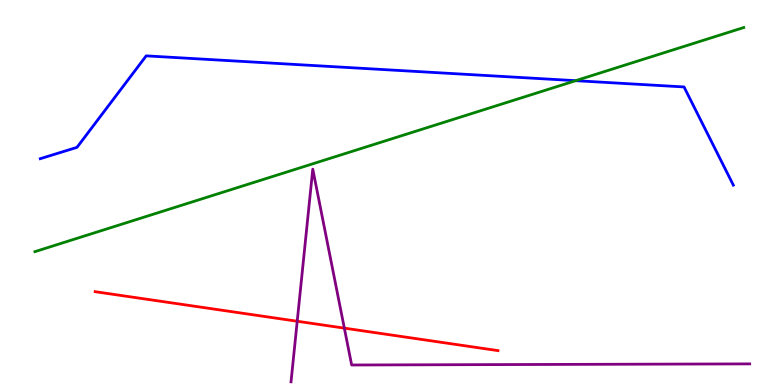[{'lines': ['blue', 'red'], 'intersections': []}, {'lines': ['green', 'red'], 'intersections': []}, {'lines': ['purple', 'red'], 'intersections': [{'x': 3.84, 'y': 1.66}, {'x': 4.44, 'y': 1.48}]}, {'lines': ['blue', 'green'], 'intersections': [{'x': 7.43, 'y': 7.9}]}, {'lines': ['blue', 'purple'], 'intersections': []}, {'lines': ['green', 'purple'], 'intersections': []}]